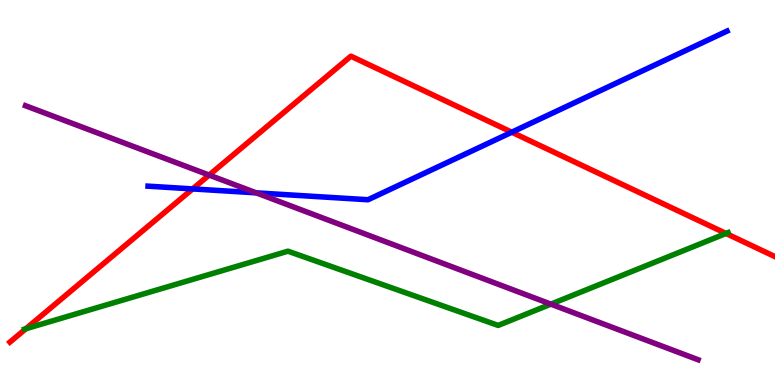[{'lines': ['blue', 'red'], 'intersections': [{'x': 2.49, 'y': 5.09}, {'x': 6.6, 'y': 6.57}]}, {'lines': ['green', 'red'], 'intersections': [{'x': 0.334, 'y': 1.46}, {'x': 9.37, 'y': 3.94}]}, {'lines': ['purple', 'red'], 'intersections': [{'x': 2.7, 'y': 5.45}]}, {'lines': ['blue', 'green'], 'intersections': []}, {'lines': ['blue', 'purple'], 'intersections': [{'x': 3.31, 'y': 4.99}]}, {'lines': ['green', 'purple'], 'intersections': [{'x': 7.11, 'y': 2.1}]}]